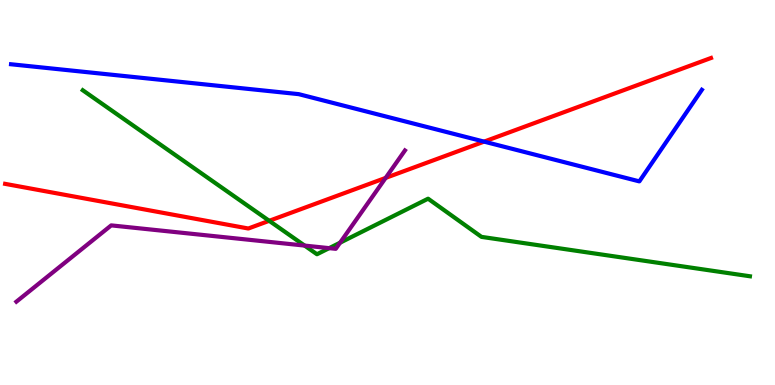[{'lines': ['blue', 'red'], 'intersections': [{'x': 6.25, 'y': 6.32}]}, {'lines': ['green', 'red'], 'intersections': [{'x': 3.47, 'y': 4.26}]}, {'lines': ['purple', 'red'], 'intersections': [{'x': 4.98, 'y': 5.38}]}, {'lines': ['blue', 'green'], 'intersections': []}, {'lines': ['blue', 'purple'], 'intersections': []}, {'lines': ['green', 'purple'], 'intersections': [{'x': 3.93, 'y': 3.62}, {'x': 4.25, 'y': 3.55}, {'x': 4.39, 'y': 3.7}]}]